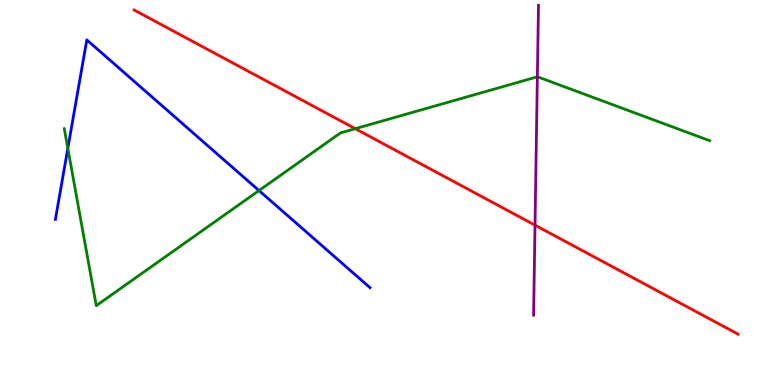[{'lines': ['blue', 'red'], 'intersections': []}, {'lines': ['green', 'red'], 'intersections': [{'x': 4.58, 'y': 6.66}]}, {'lines': ['purple', 'red'], 'intersections': [{'x': 6.9, 'y': 4.15}]}, {'lines': ['blue', 'green'], 'intersections': [{'x': 0.875, 'y': 6.15}, {'x': 3.34, 'y': 5.05}]}, {'lines': ['blue', 'purple'], 'intersections': []}, {'lines': ['green', 'purple'], 'intersections': [{'x': 6.93, 'y': 8.01}]}]